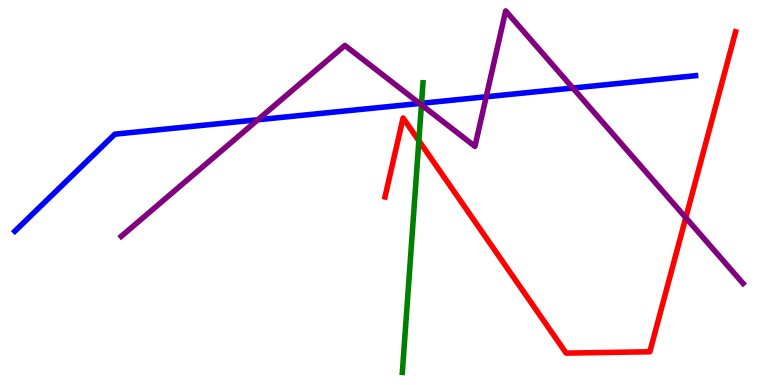[{'lines': ['blue', 'red'], 'intersections': []}, {'lines': ['green', 'red'], 'intersections': [{'x': 5.4, 'y': 6.34}]}, {'lines': ['purple', 'red'], 'intersections': [{'x': 8.85, 'y': 4.35}]}, {'lines': ['blue', 'green'], 'intersections': [{'x': 5.44, 'y': 7.32}]}, {'lines': ['blue', 'purple'], 'intersections': [{'x': 3.33, 'y': 6.89}, {'x': 5.41, 'y': 7.31}, {'x': 6.27, 'y': 7.49}, {'x': 7.39, 'y': 7.71}]}, {'lines': ['green', 'purple'], 'intersections': [{'x': 5.44, 'y': 7.28}]}]